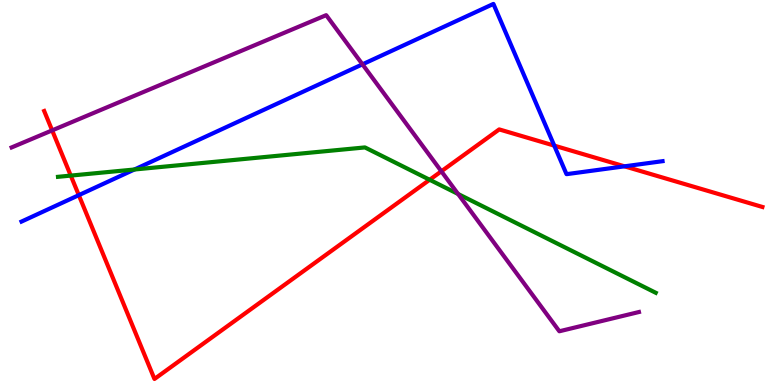[{'lines': ['blue', 'red'], 'intersections': [{'x': 1.02, 'y': 4.93}, {'x': 7.15, 'y': 6.22}, {'x': 8.06, 'y': 5.68}]}, {'lines': ['green', 'red'], 'intersections': [{'x': 0.913, 'y': 5.44}, {'x': 5.54, 'y': 5.33}]}, {'lines': ['purple', 'red'], 'intersections': [{'x': 0.673, 'y': 6.61}, {'x': 5.69, 'y': 5.55}]}, {'lines': ['blue', 'green'], 'intersections': [{'x': 1.73, 'y': 5.6}]}, {'lines': ['blue', 'purple'], 'intersections': [{'x': 4.68, 'y': 8.33}]}, {'lines': ['green', 'purple'], 'intersections': [{'x': 5.91, 'y': 4.96}]}]